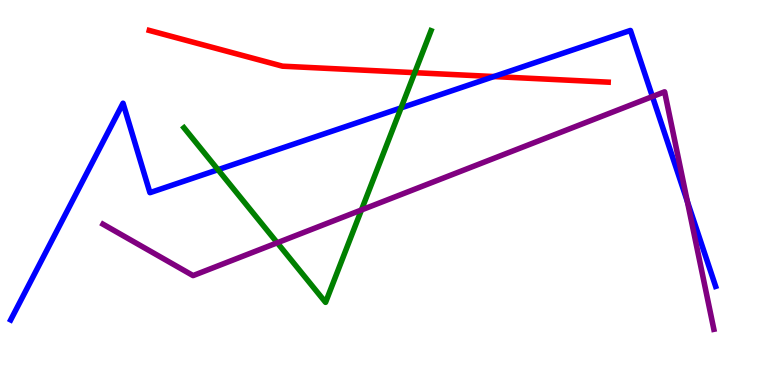[{'lines': ['blue', 'red'], 'intersections': [{'x': 6.37, 'y': 8.01}]}, {'lines': ['green', 'red'], 'intersections': [{'x': 5.35, 'y': 8.11}]}, {'lines': ['purple', 'red'], 'intersections': []}, {'lines': ['blue', 'green'], 'intersections': [{'x': 2.81, 'y': 5.59}, {'x': 5.17, 'y': 7.2}]}, {'lines': ['blue', 'purple'], 'intersections': [{'x': 8.42, 'y': 7.49}, {'x': 8.87, 'y': 4.77}]}, {'lines': ['green', 'purple'], 'intersections': [{'x': 3.58, 'y': 3.69}, {'x': 4.66, 'y': 4.55}]}]